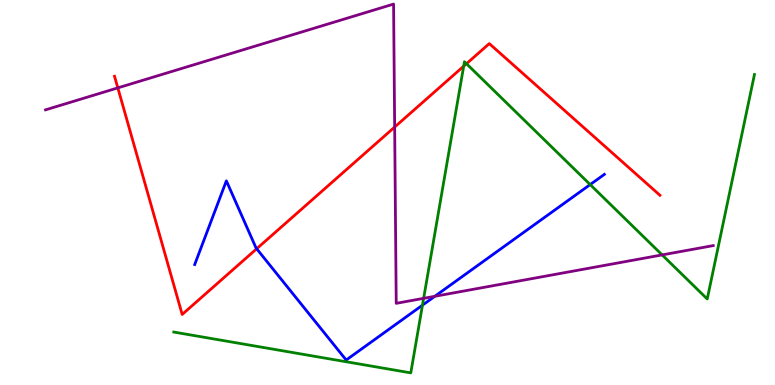[{'lines': ['blue', 'red'], 'intersections': [{'x': 3.31, 'y': 3.54}]}, {'lines': ['green', 'red'], 'intersections': [{'x': 5.98, 'y': 8.28}, {'x': 6.02, 'y': 8.34}]}, {'lines': ['purple', 'red'], 'intersections': [{'x': 1.52, 'y': 7.72}, {'x': 5.09, 'y': 6.7}]}, {'lines': ['blue', 'green'], 'intersections': [{'x': 5.45, 'y': 2.07}, {'x': 7.62, 'y': 5.21}]}, {'lines': ['blue', 'purple'], 'intersections': [{'x': 5.61, 'y': 2.3}]}, {'lines': ['green', 'purple'], 'intersections': [{'x': 5.47, 'y': 2.25}, {'x': 8.54, 'y': 3.38}]}]